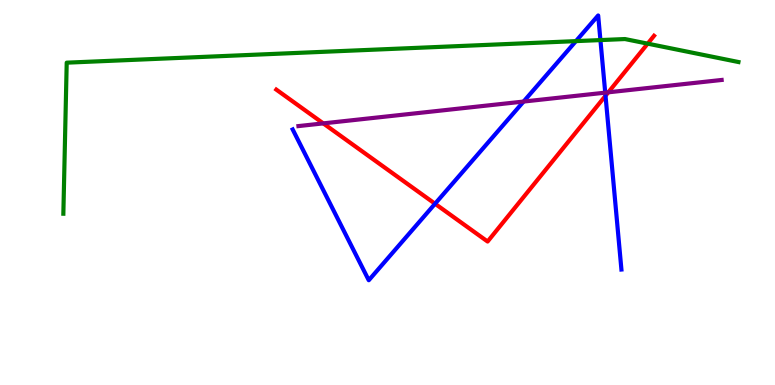[{'lines': ['blue', 'red'], 'intersections': [{'x': 5.61, 'y': 4.71}, {'x': 7.81, 'y': 7.51}]}, {'lines': ['green', 'red'], 'intersections': [{'x': 8.36, 'y': 8.87}]}, {'lines': ['purple', 'red'], 'intersections': [{'x': 4.17, 'y': 6.8}, {'x': 7.85, 'y': 7.6}]}, {'lines': ['blue', 'green'], 'intersections': [{'x': 7.43, 'y': 8.93}, {'x': 7.75, 'y': 8.96}]}, {'lines': ['blue', 'purple'], 'intersections': [{'x': 6.76, 'y': 7.36}, {'x': 7.81, 'y': 7.59}]}, {'lines': ['green', 'purple'], 'intersections': []}]